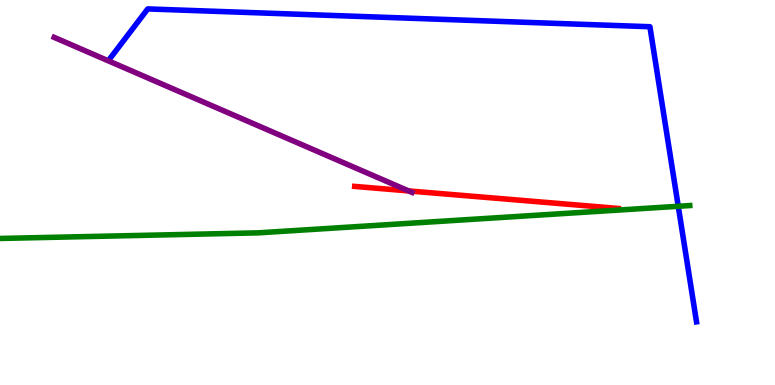[{'lines': ['blue', 'red'], 'intersections': []}, {'lines': ['green', 'red'], 'intersections': []}, {'lines': ['purple', 'red'], 'intersections': [{'x': 5.27, 'y': 5.04}]}, {'lines': ['blue', 'green'], 'intersections': [{'x': 8.75, 'y': 4.64}]}, {'lines': ['blue', 'purple'], 'intersections': []}, {'lines': ['green', 'purple'], 'intersections': []}]